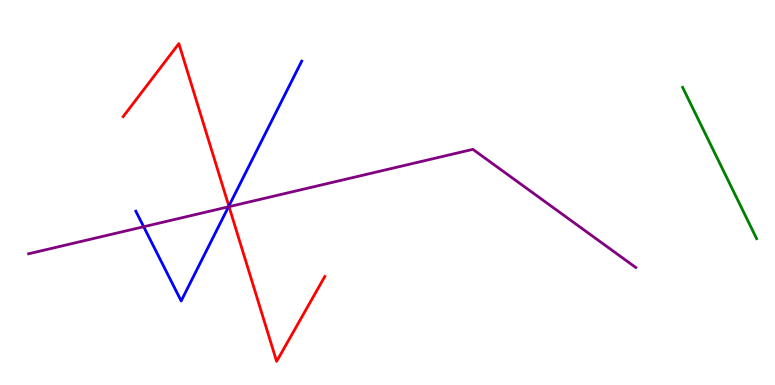[{'lines': ['blue', 'red'], 'intersections': [{'x': 2.95, 'y': 4.65}]}, {'lines': ['green', 'red'], 'intersections': []}, {'lines': ['purple', 'red'], 'intersections': [{'x': 2.96, 'y': 4.63}]}, {'lines': ['blue', 'green'], 'intersections': []}, {'lines': ['blue', 'purple'], 'intersections': [{'x': 1.85, 'y': 4.11}, {'x': 2.95, 'y': 4.63}]}, {'lines': ['green', 'purple'], 'intersections': []}]